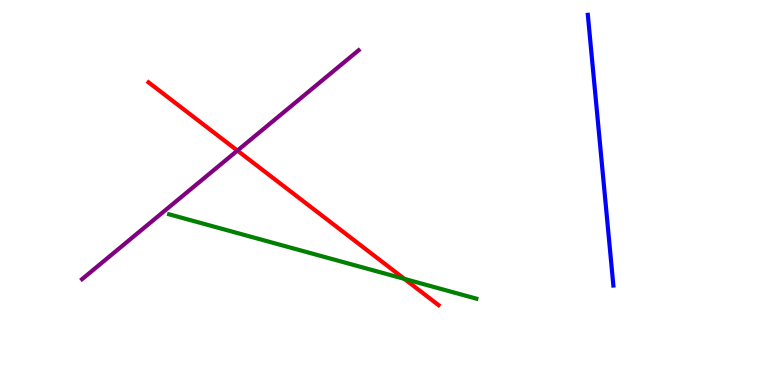[{'lines': ['blue', 'red'], 'intersections': []}, {'lines': ['green', 'red'], 'intersections': [{'x': 5.22, 'y': 2.76}]}, {'lines': ['purple', 'red'], 'intersections': [{'x': 3.06, 'y': 6.09}]}, {'lines': ['blue', 'green'], 'intersections': []}, {'lines': ['blue', 'purple'], 'intersections': []}, {'lines': ['green', 'purple'], 'intersections': []}]